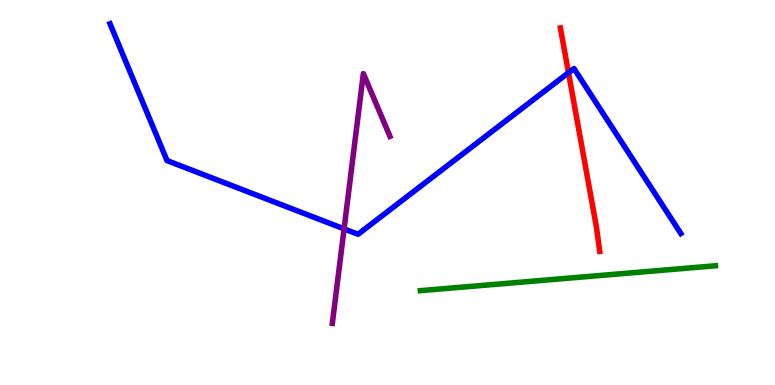[{'lines': ['blue', 'red'], 'intersections': [{'x': 7.34, 'y': 8.11}]}, {'lines': ['green', 'red'], 'intersections': []}, {'lines': ['purple', 'red'], 'intersections': []}, {'lines': ['blue', 'green'], 'intersections': []}, {'lines': ['blue', 'purple'], 'intersections': [{'x': 4.44, 'y': 4.06}]}, {'lines': ['green', 'purple'], 'intersections': []}]